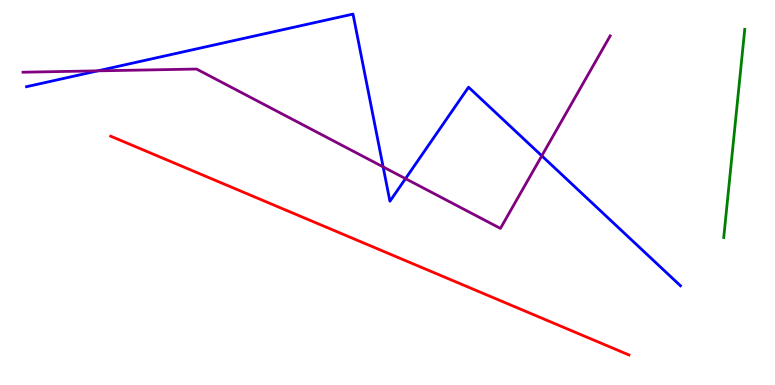[{'lines': ['blue', 'red'], 'intersections': []}, {'lines': ['green', 'red'], 'intersections': []}, {'lines': ['purple', 'red'], 'intersections': []}, {'lines': ['blue', 'green'], 'intersections': []}, {'lines': ['blue', 'purple'], 'intersections': [{'x': 1.26, 'y': 8.16}, {'x': 4.94, 'y': 5.66}, {'x': 5.23, 'y': 5.36}, {'x': 6.99, 'y': 5.95}]}, {'lines': ['green', 'purple'], 'intersections': []}]